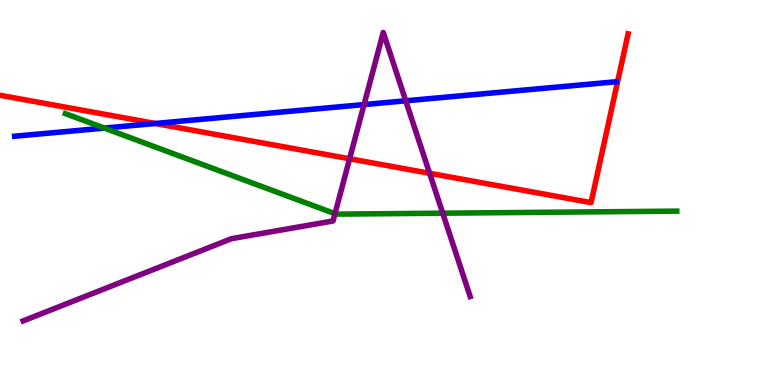[{'lines': ['blue', 'red'], 'intersections': [{'x': 2.0, 'y': 6.79}]}, {'lines': ['green', 'red'], 'intersections': []}, {'lines': ['purple', 'red'], 'intersections': [{'x': 4.51, 'y': 5.88}, {'x': 5.54, 'y': 5.5}]}, {'lines': ['blue', 'green'], 'intersections': [{'x': 1.35, 'y': 6.67}]}, {'lines': ['blue', 'purple'], 'intersections': [{'x': 4.7, 'y': 7.28}, {'x': 5.24, 'y': 7.38}]}, {'lines': ['green', 'purple'], 'intersections': [{'x': 4.32, 'y': 4.45}, {'x': 5.71, 'y': 4.46}]}]